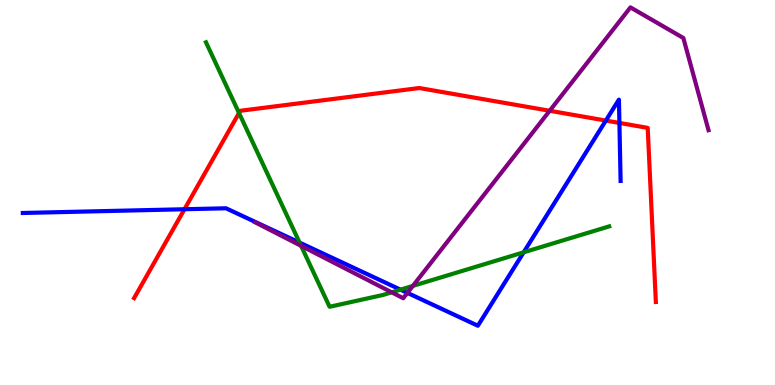[{'lines': ['blue', 'red'], 'intersections': [{'x': 2.38, 'y': 4.57}, {'x': 7.82, 'y': 6.87}, {'x': 7.99, 'y': 6.81}]}, {'lines': ['green', 'red'], 'intersections': [{'x': 3.08, 'y': 7.07}]}, {'lines': ['purple', 'red'], 'intersections': [{'x': 7.09, 'y': 7.12}]}, {'lines': ['blue', 'green'], 'intersections': [{'x': 3.87, 'y': 3.7}, {'x': 5.17, 'y': 2.48}, {'x': 6.76, 'y': 3.45}]}, {'lines': ['blue', 'purple'], 'intersections': [{'x': 5.26, 'y': 2.39}]}, {'lines': ['green', 'purple'], 'intersections': [{'x': 3.89, 'y': 3.61}, {'x': 5.05, 'y': 2.41}, {'x': 5.33, 'y': 2.57}]}]